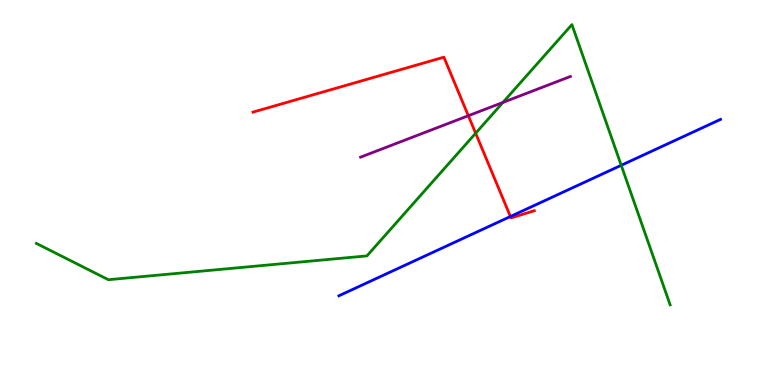[{'lines': ['blue', 'red'], 'intersections': [{'x': 6.59, 'y': 4.38}]}, {'lines': ['green', 'red'], 'intersections': [{'x': 6.14, 'y': 6.54}]}, {'lines': ['purple', 'red'], 'intersections': [{'x': 6.04, 'y': 6.99}]}, {'lines': ['blue', 'green'], 'intersections': [{'x': 8.02, 'y': 5.71}]}, {'lines': ['blue', 'purple'], 'intersections': []}, {'lines': ['green', 'purple'], 'intersections': [{'x': 6.49, 'y': 7.34}]}]